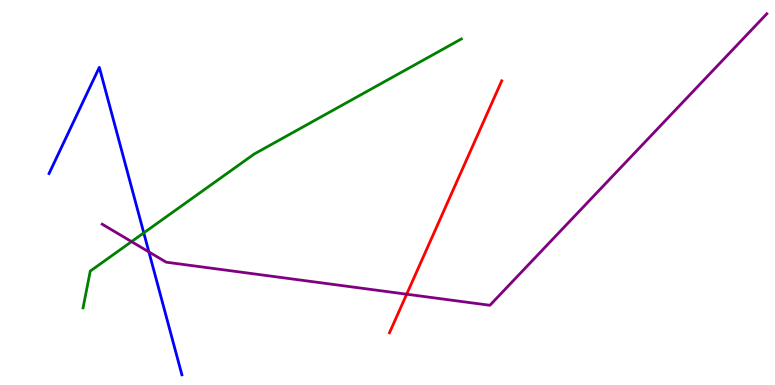[{'lines': ['blue', 'red'], 'intersections': []}, {'lines': ['green', 'red'], 'intersections': []}, {'lines': ['purple', 'red'], 'intersections': [{'x': 5.25, 'y': 2.36}]}, {'lines': ['blue', 'green'], 'intersections': [{'x': 1.86, 'y': 3.95}]}, {'lines': ['blue', 'purple'], 'intersections': [{'x': 1.92, 'y': 3.46}]}, {'lines': ['green', 'purple'], 'intersections': [{'x': 1.7, 'y': 3.72}]}]